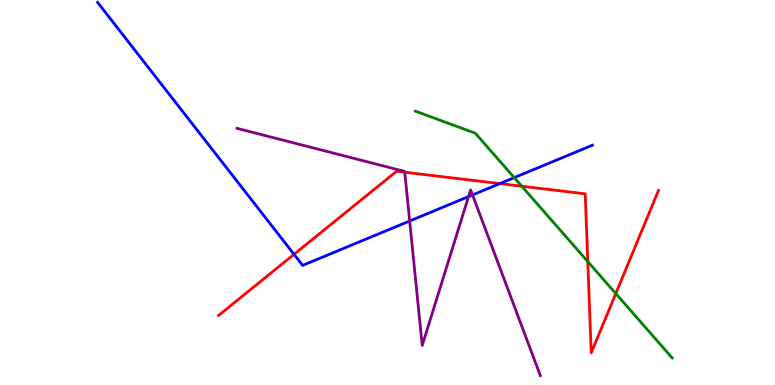[{'lines': ['blue', 'red'], 'intersections': [{'x': 3.79, 'y': 3.39}, {'x': 6.45, 'y': 5.23}]}, {'lines': ['green', 'red'], 'intersections': [{'x': 6.73, 'y': 5.16}, {'x': 7.58, 'y': 3.21}, {'x': 7.95, 'y': 2.38}]}, {'lines': ['purple', 'red'], 'intersections': [{'x': 5.22, 'y': 5.53}]}, {'lines': ['blue', 'green'], 'intersections': [{'x': 6.64, 'y': 5.39}]}, {'lines': ['blue', 'purple'], 'intersections': [{'x': 5.29, 'y': 4.26}, {'x': 6.05, 'y': 4.89}, {'x': 6.1, 'y': 4.94}]}, {'lines': ['green', 'purple'], 'intersections': []}]